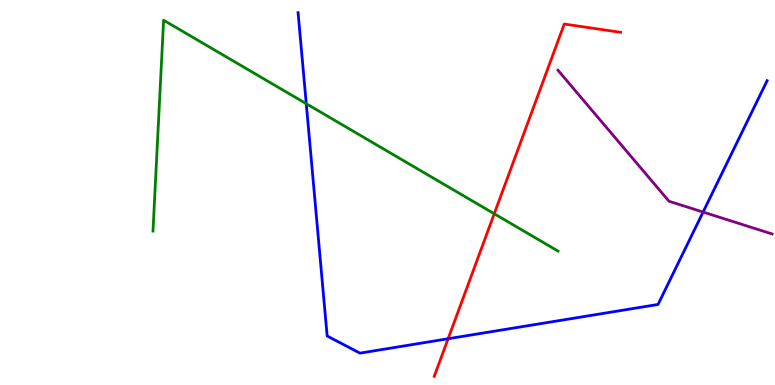[{'lines': ['blue', 'red'], 'intersections': [{'x': 5.78, 'y': 1.2}]}, {'lines': ['green', 'red'], 'intersections': [{'x': 6.38, 'y': 4.45}]}, {'lines': ['purple', 'red'], 'intersections': []}, {'lines': ['blue', 'green'], 'intersections': [{'x': 3.95, 'y': 7.31}]}, {'lines': ['blue', 'purple'], 'intersections': [{'x': 9.07, 'y': 4.49}]}, {'lines': ['green', 'purple'], 'intersections': []}]